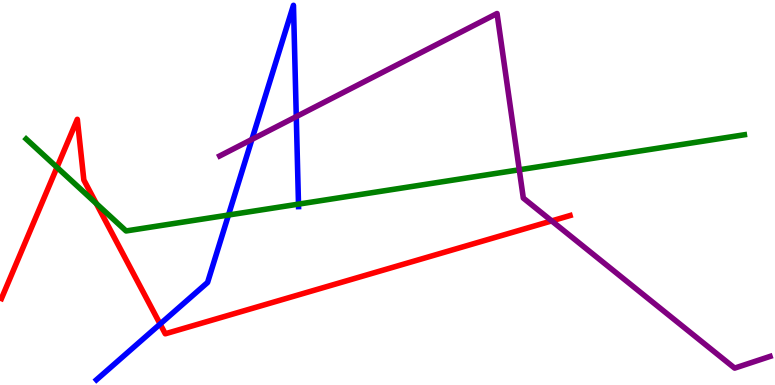[{'lines': ['blue', 'red'], 'intersections': [{'x': 2.07, 'y': 1.58}]}, {'lines': ['green', 'red'], 'intersections': [{'x': 0.735, 'y': 5.65}, {'x': 1.24, 'y': 4.71}]}, {'lines': ['purple', 'red'], 'intersections': [{'x': 7.12, 'y': 4.26}]}, {'lines': ['blue', 'green'], 'intersections': [{'x': 2.95, 'y': 4.41}, {'x': 3.85, 'y': 4.7}]}, {'lines': ['blue', 'purple'], 'intersections': [{'x': 3.25, 'y': 6.38}, {'x': 3.82, 'y': 6.97}]}, {'lines': ['green', 'purple'], 'intersections': [{'x': 6.7, 'y': 5.59}]}]